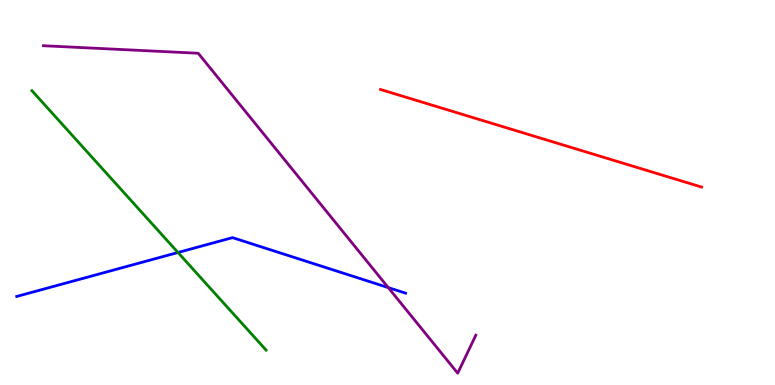[{'lines': ['blue', 'red'], 'intersections': []}, {'lines': ['green', 'red'], 'intersections': []}, {'lines': ['purple', 'red'], 'intersections': []}, {'lines': ['blue', 'green'], 'intersections': [{'x': 2.3, 'y': 3.44}]}, {'lines': ['blue', 'purple'], 'intersections': [{'x': 5.01, 'y': 2.53}]}, {'lines': ['green', 'purple'], 'intersections': []}]